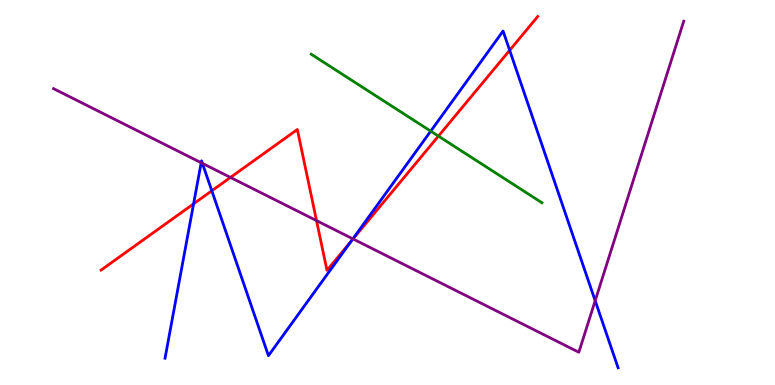[{'lines': ['blue', 'red'], 'intersections': [{'x': 2.5, 'y': 4.71}, {'x': 2.73, 'y': 5.04}, {'x': 4.53, 'y': 3.74}, {'x': 6.58, 'y': 8.69}]}, {'lines': ['green', 'red'], 'intersections': [{'x': 5.66, 'y': 6.46}]}, {'lines': ['purple', 'red'], 'intersections': [{'x': 2.97, 'y': 5.39}, {'x': 4.08, 'y': 4.27}, {'x': 4.56, 'y': 3.79}]}, {'lines': ['blue', 'green'], 'intersections': [{'x': 5.56, 'y': 6.59}]}, {'lines': ['blue', 'purple'], 'intersections': [{'x': 2.6, 'y': 5.77}, {'x': 2.61, 'y': 5.76}, {'x': 4.55, 'y': 3.8}, {'x': 7.68, 'y': 2.19}]}, {'lines': ['green', 'purple'], 'intersections': []}]